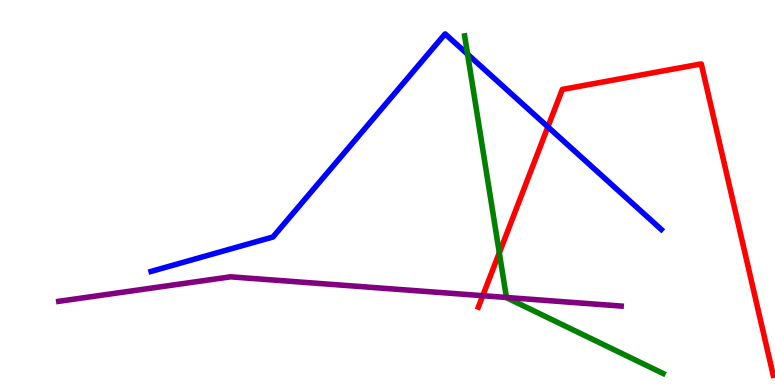[{'lines': ['blue', 'red'], 'intersections': [{'x': 7.07, 'y': 6.7}]}, {'lines': ['green', 'red'], 'intersections': [{'x': 6.44, 'y': 3.43}]}, {'lines': ['purple', 'red'], 'intersections': [{'x': 6.23, 'y': 2.32}]}, {'lines': ['blue', 'green'], 'intersections': [{'x': 6.03, 'y': 8.59}]}, {'lines': ['blue', 'purple'], 'intersections': []}, {'lines': ['green', 'purple'], 'intersections': [{'x': 6.53, 'y': 2.27}]}]